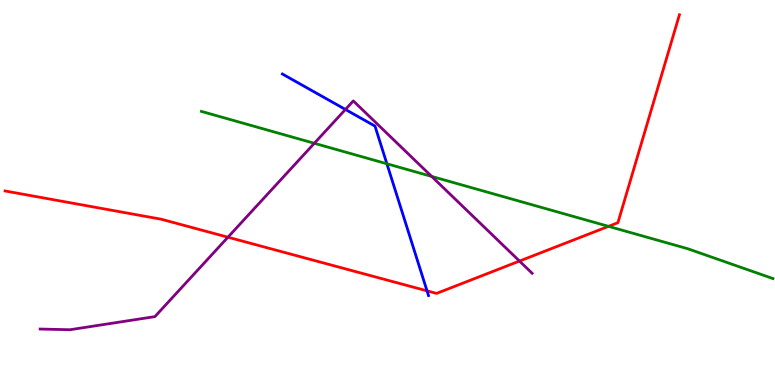[{'lines': ['blue', 'red'], 'intersections': [{'x': 5.51, 'y': 2.45}]}, {'lines': ['green', 'red'], 'intersections': [{'x': 7.85, 'y': 4.12}]}, {'lines': ['purple', 'red'], 'intersections': [{'x': 2.94, 'y': 3.84}, {'x': 6.7, 'y': 3.22}]}, {'lines': ['blue', 'green'], 'intersections': [{'x': 4.99, 'y': 5.75}]}, {'lines': ['blue', 'purple'], 'intersections': [{'x': 4.46, 'y': 7.16}]}, {'lines': ['green', 'purple'], 'intersections': [{'x': 4.06, 'y': 6.28}, {'x': 5.57, 'y': 5.42}]}]